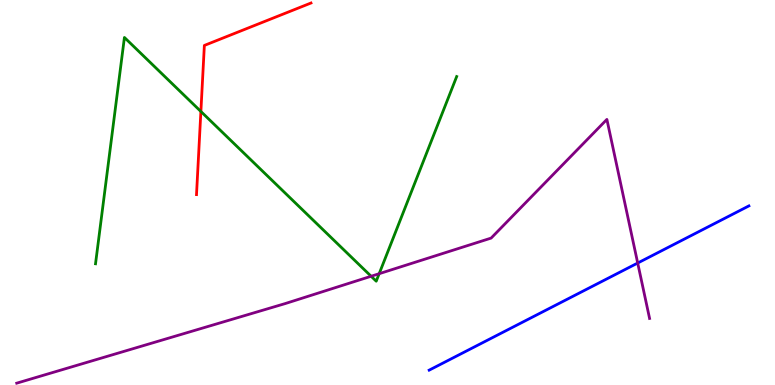[{'lines': ['blue', 'red'], 'intersections': []}, {'lines': ['green', 'red'], 'intersections': [{'x': 2.59, 'y': 7.1}]}, {'lines': ['purple', 'red'], 'intersections': []}, {'lines': ['blue', 'green'], 'intersections': []}, {'lines': ['blue', 'purple'], 'intersections': [{'x': 8.23, 'y': 3.17}]}, {'lines': ['green', 'purple'], 'intersections': [{'x': 4.79, 'y': 2.82}, {'x': 4.89, 'y': 2.89}]}]